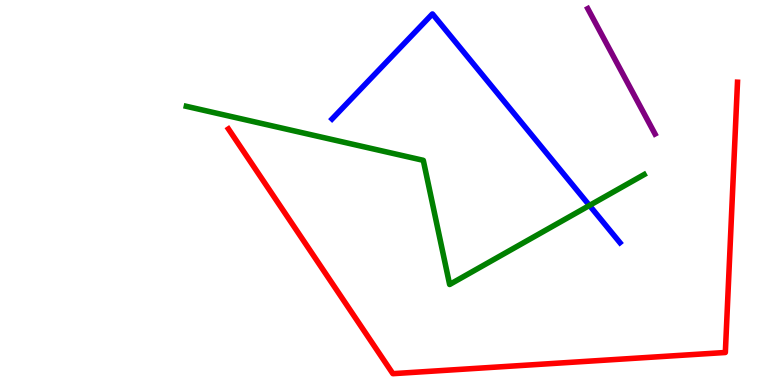[{'lines': ['blue', 'red'], 'intersections': []}, {'lines': ['green', 'red'], 'intersections': []}, {'lines': ['purple', 'red'], 'intersections': []}, {'lines': ['blue', 'green'], 'intersections': [{'x': 7.61, 'y': 4.66}]}, {'lines': ['blue', 'purple'], 'intersections': []}, {'lines': ['green', 'purple'], 'intersections': []}]